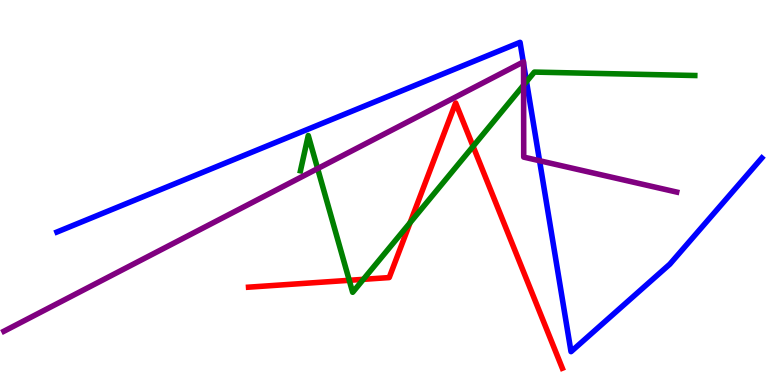[{'lines': ['blue', 'red'], 'intersections': []}, {'lines': ['green', 'red'], 'intersections': [{'x': 4.51, 'y': 2.72}, {'x': 4.69, 'y': 2.74}, {'x': 5.29, 'y': 4.22}, {'x': 6.1, 'y': 6.2}]}, {'lines': ['purple', 'red'], 'intersections': []}, {'lines': ['blue', 'green'], 'intersections': [{'x': 6.79, 'y': 7.88}]}, {'lines': ['blue', 'purple'], 'intersections': [{'x': 6.75, 'y': 8.39}, {'x': 6.76, 'y': 8.35}, {'x': 6.96, 'y': 5.83}]}, {'lines': ['green', 'purple'], 'intersections': [{'x': 4.1, 'y': 5.62}, {'x': 6.76, 'y': 7.79}]}]